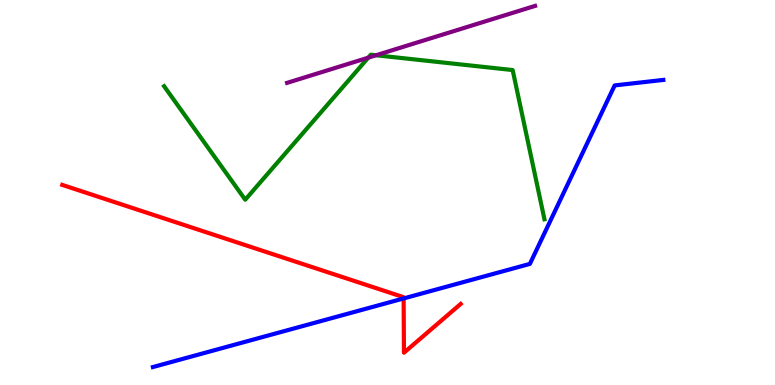[{'lines': ['blue', 'red'], 'intersections': [{'x': 5.21, 'y': 2.25}]}, {'lines': ['green', 'red'], 'intersections': []}, {'lines': ['purple', 'red'], 'intersections': []}, {'lines': ['blue', 'green'], 'intersections': []}, {'lines': ['blue', 'purple'], 'intersections': []}, {'lines': ['green', 'purple'], 'intersections': [{'x': 4.75, 'y': 8.5}, {'x': 4.85, 'y': 8.56}]}]